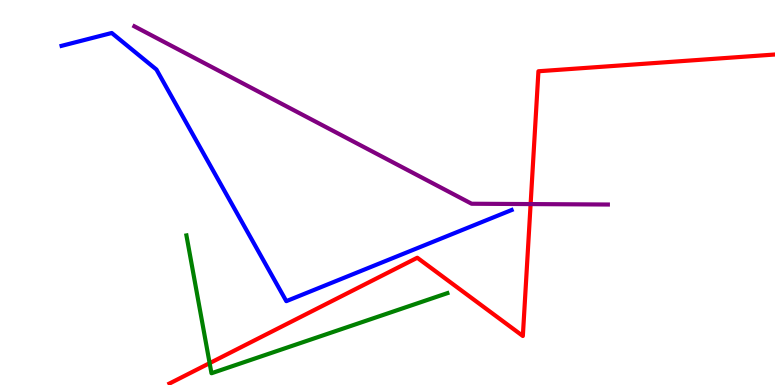[{'lines': ['blue', 'red'], 'intersections': []}, {'lines': ['green', 'red'], 'intersections': [{'x': 2.7, 'y': 0.568}]}, {'lines': ['purple', 'red'], 'intersections': [{'x': 6.85, 'y': 4.7}]}, {'lines': ['blue', 'green'], 'intersections': []}, {'lines': ['blue', 'purple'], 'intersections': []}, {'lines': ['green', 'purple'], 'intersections': []}]